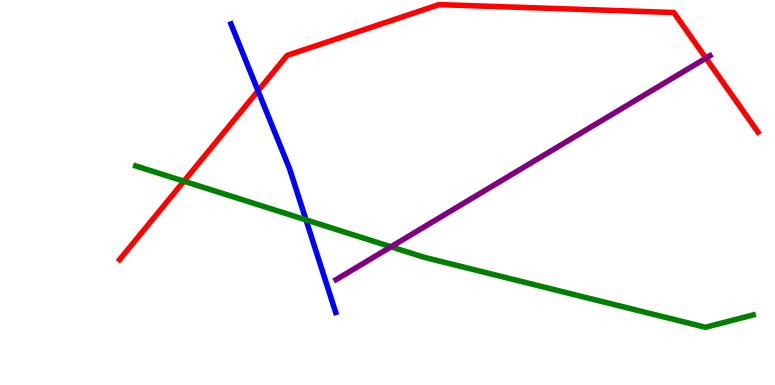[{'lines': ['blue', 'red'], 'intersections': [{'x': 3.33, 'y': 7.64}]}, {'lines': ['green', 'red'], 'intersections': [{'x': 2.37, 'y': 5.29}]}, {'lines': ['purple', 'red'], 'intersections': [{'x': 9.11, 'y': 8.49}]}, {'lines': ['blue', 'green'], 'intersections': [{'x': 3.95, 'y': 4.29}]}, {'lines': ['blue', 'purple'], 'intersections': []}, {'lines': ['green', 'purple'], 'intersections': [{'x': 5.05, 'y': 3.59}]}]